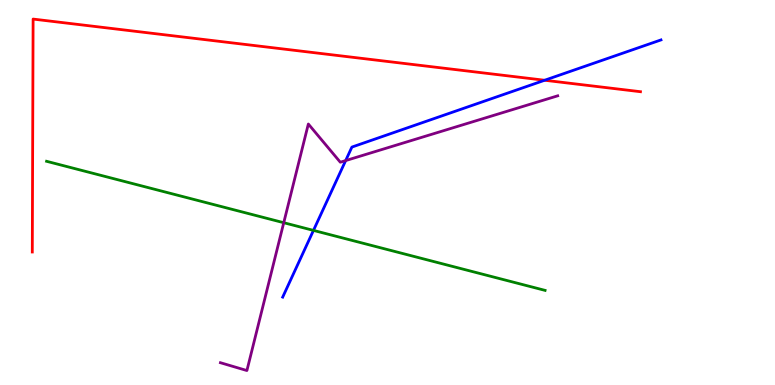[{'lines': ['blue', 'red'], 'intersections': [{'x': 7.03, 'y': 7.92}]}, {'lines': ['green', 'red'], 'intersections': []}, {'lines': ['purple', 'red'], 'intersections': []}, {'lines': ['blue', 'green'], 'intersections': [{'x': 4.04, 'y': 4.02}]}, {'lines': ['blue', 'purple'], 'intersections': [{'x': 4.46, 'y': 5.83}]}, {'lines': ['green', 'purple'], 'intersections': [{'x': 3.66, 'y': 4.22}]}]